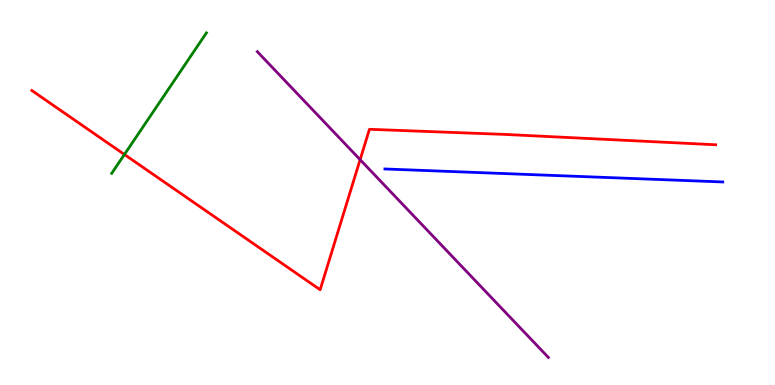[{'lines': ['blue', 'red'], 'intersections': []}, {'lines': ['green', 'red'], 'intersections': [{'x': 1.61, 'y': 5.99}]}, {'lines': ['purple', 'red'], 'intersections': [{'x': 4.65, 'y': 5.85}]}, {'lines': ['blue', 'green'], 'intersections': []}, {'lines': ['blue', 'purple'], 'intersections': []}, {'lines': ['green', 'purple'], 'intersections': []}]